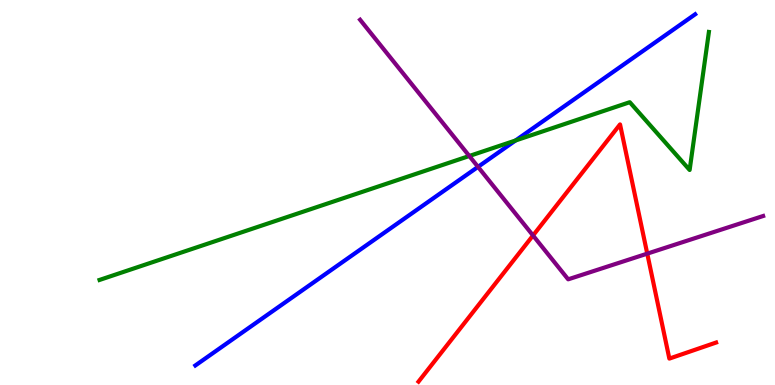[{'lines': ['blue', 'red'], 'intersections': []}, {'lines': ['green', 'red'], 'intersections': []}, {'lines': ['purple', 'red'], 'intersections': [{'x': 6.88, 'y': 3.88}, {'x': 8.35, 'y': 3.41}]}, {'lines': ['blue', 'green'], 'intersections': [{'x': 6.65, 'y': 6.35}]}, {'lines': ['blue', 'purple'], 'intersections': [{'x': 6.17, 'y': 5.67}]}, {'lines': ['green', 'purple'], 'intersections': [{'x': 6.06, 'y': 5.95}]}]